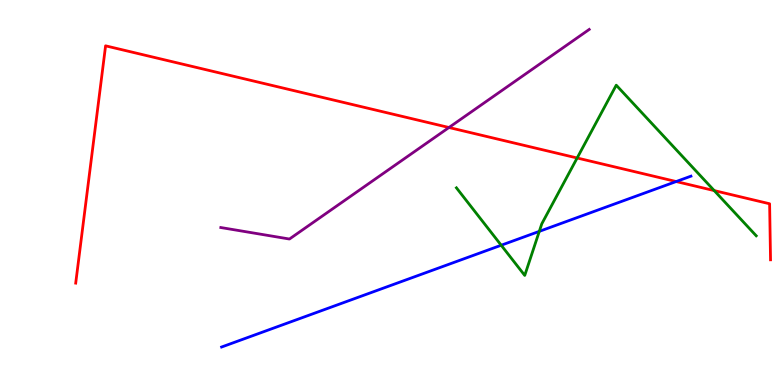[{'lines': ['blue', 'red'], 'intersections': [{'x': 8.72, 'y': 5.28}]}, {'lines': ['green', 'red'], 'intersections': [{'x': 7.45, 'y': 5.9}, {'x': 9.22, 'y': 5.05}]}, {'lines': ['purple', 'red'], 'intersections': [{'x': 5.79, 'y': 6.69}]}, {'lines': ['blue', 'green'], 'intersections': [{'x': 6.47, 'y': 3.63}, {'x': 6.96, 'y': 3.99}]}, {'lines': ['blue', 'purple'], 'intersections': []}, {'lines': ['green', 'purple'], 'intersections': []}]